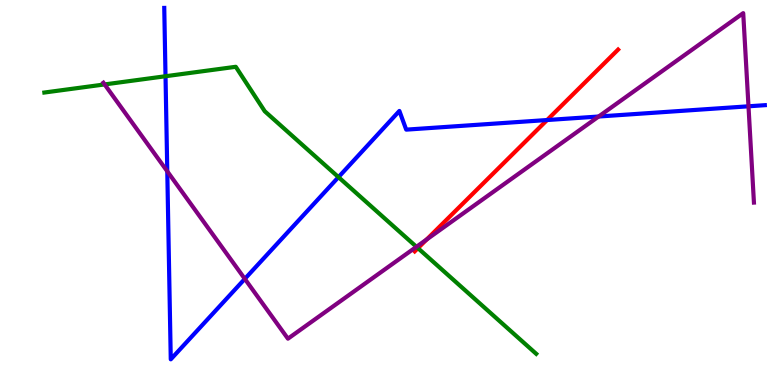[{'lines': ['blue', 'red'], 'intersections': [{'x': 7.06, 'y': 6.88}]}, {'lines': ['green', 'red'], 'intersections': [{'x': 5.39, 'y': 3.55}]}, {'lines': ['purple', 'red'], 'intersections': [{'x': 5.51, 'y': 3.78}]}, {'lines': ['blue', 'green'], 'intersections': [{'x': 2.14, 'y': 8.02}, {'x': 4.37, 'y': 5.4}]}, {'lines': ['blue', 'purple'], 'intersections': [{'x': 2.16, 'y': 5.55}, {'x': 3.16, 'y': 2.76}, {'x': 7.72, 'y': 6.97}, {'x': 9.66, 'y': 7.24}]}, {'lines': ['green', 'purple'], 'intersections': [{'x': 1.35, 'y': 7.81}, {'x': 5.37, 'y': 3.59}]}]